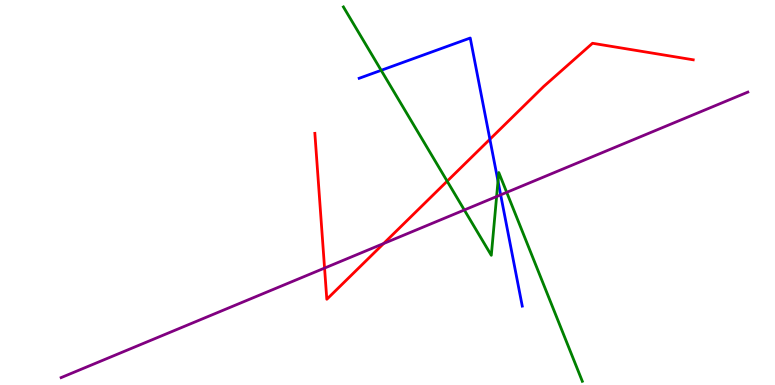[{'lines': ['blue', 'red'], 'intersections': [{'x': 6.32, 'y': 6.38}]}, {'lines': ['green', 'red'], 'intersections': [{'x': 5.77, 'y': 5.29}]}, {'lines': ['purple', 'red'], 'intersections': [{'x': 4.19, 'y': 3.04}, {'x': 4.95, 'y': 3.67}]}, {'lines': ['blue', 'green'], 'intersections': [{'x': 4.92, 'y': 8.17}, {'x': 6.43, 'y': 5.3}]}, {'lines': ['blue', 'purple'], 'intersections': [{'x': 6.46, 'y': 4.94}]}, {'lines': ['green', 'purple'], 'intersections': [{'x': 5.99, 'y': 4.55}, {'x': 6.41, 'y': 4.89}, {'x': 6.54, 'y': 5.0}]}]